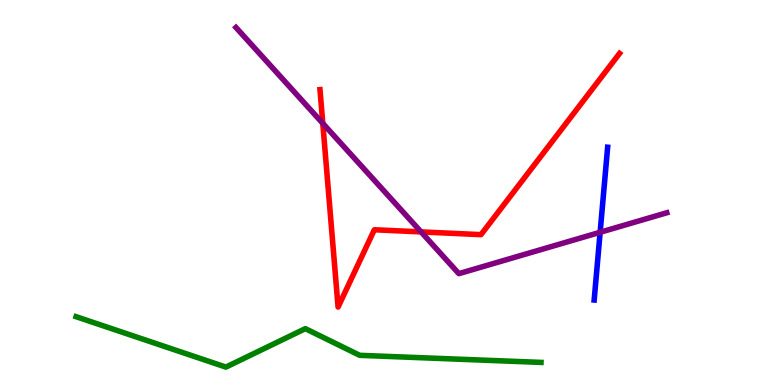[{'lines': ['blue', 'red'], 'intersections': []}, {'lines': ['green', 'red'], 'intersections': []}, {'lines': ['purple', 'red'], 'intersections': [{'x': 4.16, 'y': 6.8}, {'x': 5.43, 'y': 3.98}]}, {'lines': ['blue', 'green'], 'intersections': []}, {'lines': ['blue', 'purple'], 'intersections': [{'x': 7.74, 'y': 3.97}]}, {'lines': ['green', 'purple'], 'intersections': []}]